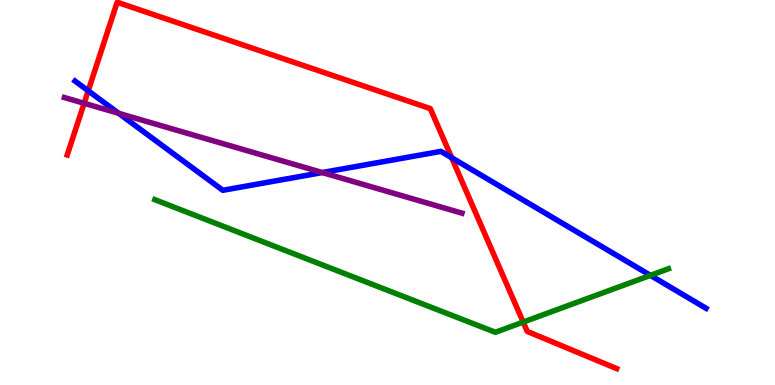[{'lines': ['blue', 'red'], 'intersections': [{'x': 1.14, 'y': 7.64}, {'x': 5.83, 'y': 5.9}]}, {'lines': ['green', 'red'], 'intersections': [{'x': 6.75, 'y': 1.63}]}, {'lines': ['purple', 'red'], 'intersections': [{'x': 1.09, 'y': 7.32}]}, {'lines': ['blue', 'green'], 'intersections': [{'x': 8.39, 'y': 2.85}]}, {'lines': ['blue', 'purple'], 'intersections': [{'x': 1.53, 'y': 7.06}, {'x': 4.16, 'y': 5.52}]}, {'lines': ['green', 'purple'], 'intersections': []}]